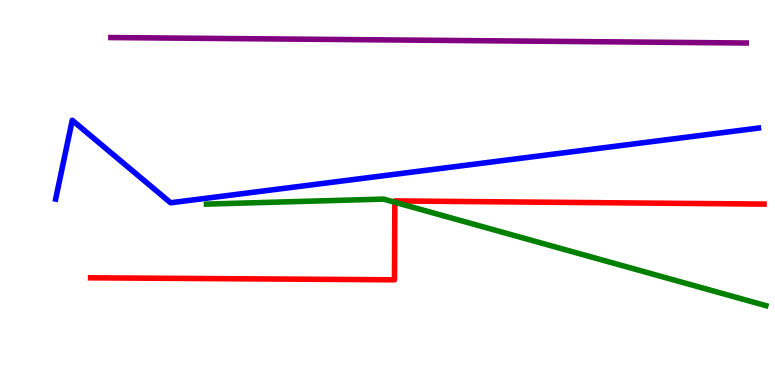[{'lines': ['blue', 'red'], 'intersections': []}, {'lines': ['green', 'red'], 'intersections': [{'x': 5.09, 'y': 4.75}]}, {'lines': ['purple', 'red'], 'intersections': []}, {'lines': ['blue', 'green'], 'intersections': []}, {'lines': ['blue', 'purple'], 'intersections': []}, {'lines': ['green', 'purple'], 'intersections': []}]